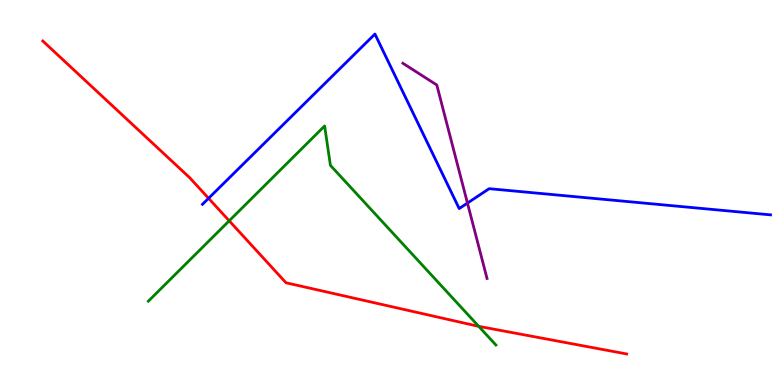[{'lines': ['blue', 'red'], 'intersections': [{'x': 2.69, 'y': 4.85}]}, {'lines': ['green', 'red'], 'intersections': [{'x': 2.96, 'y': 4.26}, {'x': 6.18, 'y': 1.52}]}, {'lines': ['purple', 'red'], 'intersections': []}, {'lines': ['blue', 'green'], 'intersections': []}, {'lines': ['blue', 'purple'], 'intersections': [{'x': 6.03, 'y': 4.73}]}, {'lines': ['green', 'purple'], 'intersections': []}]